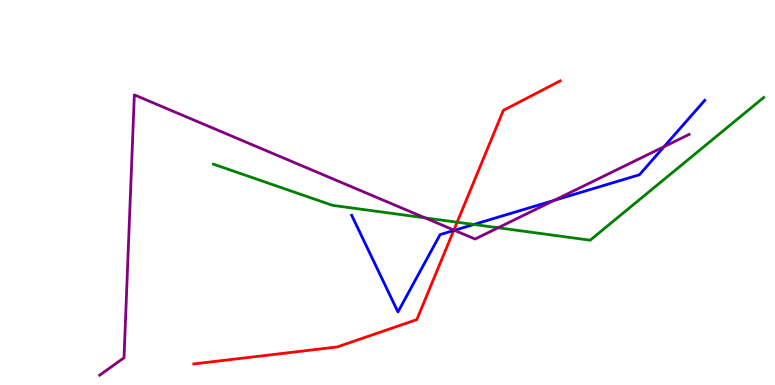[{'lines': ['blue', 'red'], 'intersections': [{'x': 5.85, 'y': 4.01}]}, {'lines': ['green', 'red'], 'intersections': [{'x': 5.9, 'y': 4.23}]}, {'lines': ['purple', 'red'], 'intersections': [{'x': 5.86, 'y': 4.02}]}, {'lines': ['blue', 'green'], 'intersections': [{'x': 6.11, 'y': 4.17}]}, {'lines': ['blue', 'purple'], 'intersections': [{'x': 5.86, 'y': 4.02}, {'x': 7.15, 'y': 4.8}, {'x': 8.57, 'y': 6.19}]}, {'lines': ['green', 'purple'], 'intersections': [{'x': 5.48, 'y': 4.34}, {'x': 6.43, 'y': 4.08}]}]